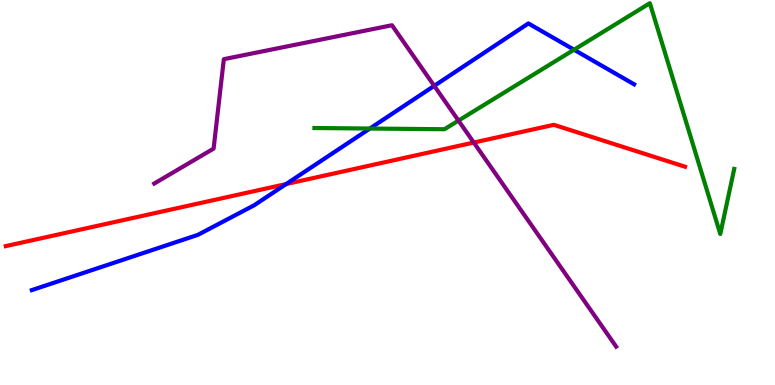[{'lines': ['blue', 'red'], 'intersections': [{'x': 3.69, 'y': 5.22}]}, {'lines': ['green', 'red'], 'intersections': []}, {'lines': ['purple', 'red'], 'intersections': [{'x': 6.11, 'y': 6.3}]}, {'lines': ['blue', 'green'], 'intersections': [{'x': 4.77, 'y': 6.66}, {'x': 7.41, 'y': 8.71}]}, {'lines': ['blue', 'purple'], 'intersections': [{'x': 5.6, 'y': 7.77}]}, {'lines': ['green', 'purple'], 'intersections': [{'x': 5.92, 'y': 6.87}]}]